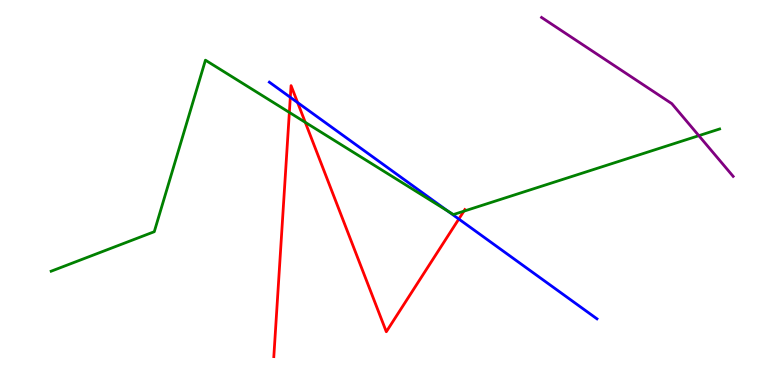[{'lines': ['blue', 'red'], 'intersections': [{'x': 3.75, 'y': 7.47}, {'x': 3.84, 'y': 7.34}, {'x': 5.92, 'y': 4.31}]}, {'lines': ['green', 'red'], 'intersections': [{'x': 3.73, 'y': 7.08}, {'x': 3.94, 'y': 6.82}, {'x': 5.99, 'y': 4.51}]}, {'lines': ['purple', 'red'], 'intersections': []}, {'lines': ['blue', 'green'], 'intersections': [{'x': 5.78, 'y': 4.52}]}, {'lines': ['blue', 'purple'], 'intersections': []}, {'lines': ['green', 'purple'], 'intersections': [{'x': 9.02, 'y': 6.48}]}]